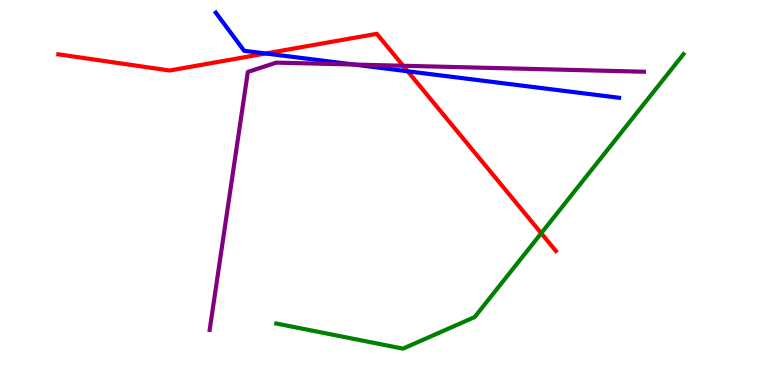[{'lines': ['blue', 'red'], 'intersections': [{'x': 3.43, 'y': 8.61}, {'x': 5.26, 'y': 8.15}]}, {'lines': ['green', 'red'], 'intersections': [{'x': 6.98, 'y': 3.94}]}, {'lines': ['purple', 'red'], 'intersections': [{'x': 5.2, 'y': 8.29}]}, {'lines': ['blue', 'green'], 'intersections': []}, {'lines': ['blue', 'purple'], 'intersections': [{'x': 4.57, 'y': 8.32}]}, {'lines': ['green', 'purple'], 'intersections': []}]